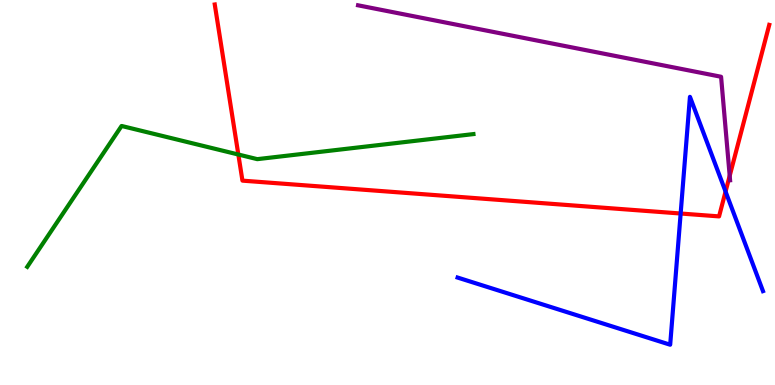[{'lines': ['blue', 'red'], 'intersections': [{'x': 8.78, 'y': 4.45}, {'x': 9.36, 'y': 5.02}]}, {'lines': ['green', 'red'], 'intersections': [{'x': 3.08, 'y': 5.99}]}, {'lines': ['purple', 'red'], 'intersections': [{'x': 9.42, 'y': 5.43}]}, {'lines': ['blue', 'green'], 'intersections': []}, {'lines': ['blue', 'purple'], 'intersections': []}, {'lines': ['green', 'purple'], 'intersections': []}]